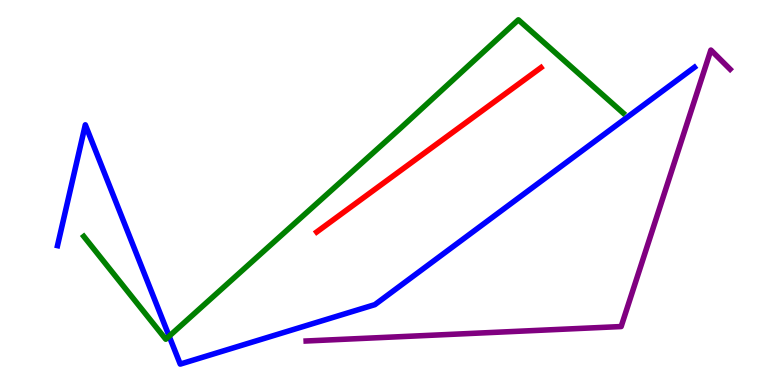[{'lines': ['blue', 'red'], 'intersections': []}, {'lines': ['green', 'red'], 'intersections': []}, {'lines': ['purple', 'red'], 'intersections': []}, {'lines': ['blue', 'green'], 'intersections': [{'x': 2.18, 'y': 1.27}]}, {'lines': ['blue', 'purple'], 'intersections': []}, {'lines': ['green', 'purple'], 'intersections': []}]